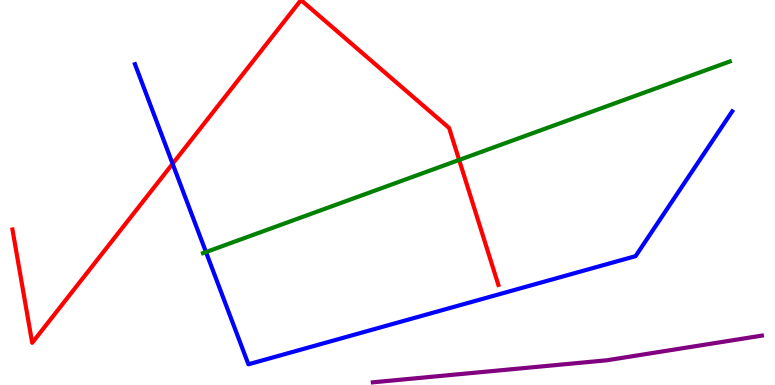[{'lines': ['blue', 'red'], 'intersections': [{'x': 2.23, 'y': 5.75}]}, {'lines': ['green', 'red'], 'intersections': [{'x': 5.92, 'y': 5.85}]}, {'lines': ['purple', 'red'], 'intersections': []}, {'lines': ['blue', 'green'], 'intersections': [{'x': 2.66, 'y': 3.45}]}, {'lines': ['blue', 'purple'], 'intersections': []}, {'lines': ['green', 'purple'], 'intersections': []}]